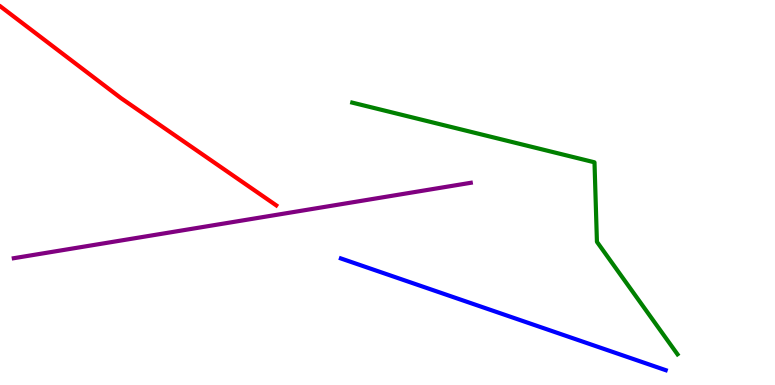[{'lines': ['blue', 'red'], 'intersections': []}, {'lines': ['green', 'red'], 'intersections': []}, {'lines': ['purple', 'red'], 'intersections': []}, {'lines': ['blue', 'green'], 'intersections': []}, {'lines': ['blue', 'purple'], 'intersections': []}, {'lines': ['green', 'purple'], 'intersections': []}]